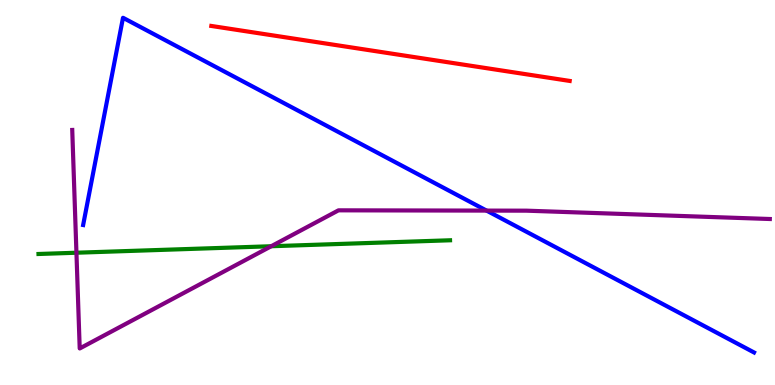[{'lines': ['blue', 'red'], 'intersections': []}, {'lines': ['green', 'red'], 'intersections': []}, {'lines': ['purple', 'red'], 'intersections': []}, {'lines': ['blue', 'green'], 'intersections': []}, {'lines': ['blue', 'purple'], 'intersections': [{'x': 6.28, 'y': 4.53}]}, {'lines': ['green', 'purple'], 'intersections': [{'x': 0.986, 'y': 3.44}, {'x': 3.5, 'y': 3.6}]}]